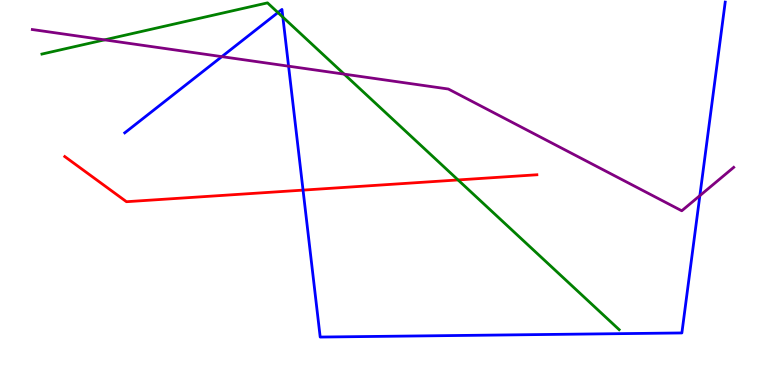[{'lines': ['blue', 'red'], 'intersections': [{'x': 3.91, 'y': 5.06}]}, {'lines': ['green', 'red'], 'intersections': [{'x': 5.91, 'y': 5.33}]}, {'lines': ['purple', 'red'], 'intersections': []}, {'lines': ['blue', 'green'], 'intersections': [{'x': 3.59, 'y': 9.67}, {'x': 3.65, 'y': 9.55}]}, {'lines': ['blue', 'purple'], 'intersections': [{'x': 2.86, 'y': 8.53}, {'x': 3.72, 'y': 8.28}, {'x': 9.03, 'y': 4.92}]}, {'lines': ['green', 'purple'], 'intersections': [{'x': 1.35, 'y': 8.96}, {'x': 4.44, 'y': 8.07}]}]